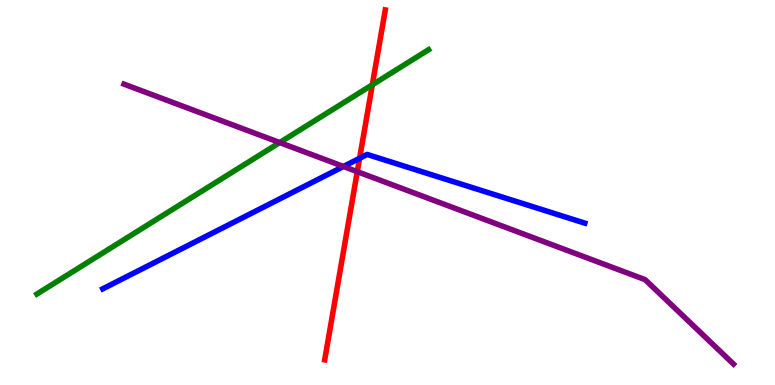[{'lines': ['blue', 'red'], 'intersections': [{'x': 4.64, 'y': 5.89}]}, {'lines': ['green', 'red'], 'intersections': [{'x': 4.8, 'y': 7.8}]}, {'lines': ['purple', 'red'], 'intersections': [{'x': 4.61, 'y': 5.54}]}, {'lines': ['blue', 'green'], 'intersections': []}, {'lines': ['blue', 'purple'], 'intersections': [{'x': 4.43, 'y': 5.68}]}, {'lines': ['green', 'purple'], 'intersections': [{'x': 3.61, 'y': 6.3}]}]